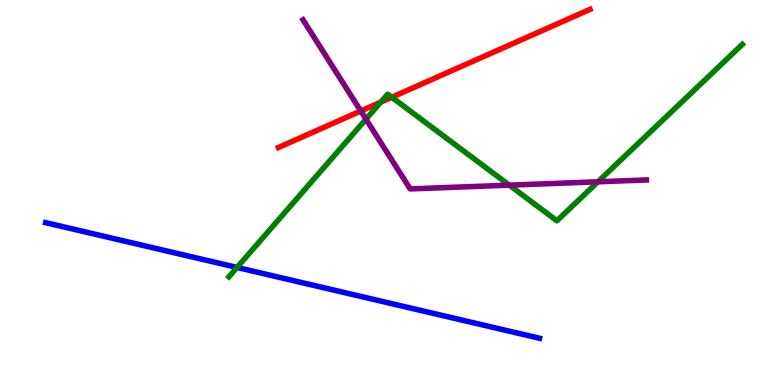[{'lines': ['blue', 'red'], 'intersections': []}, {'lines': ['green', 'red'], 'intersections': [{'x': 4.91, 'y': 7.35}, {'x': 5.05, 'y': 7.47}]}, {'lines': ['purple', 'red'], 'intersections': [{'x': 4.66, 'y': 7.12}]}, {'lines': ['blue', 'green'], 'intersections': [{'x': 3.06, 'y': 3.05}]}, {'lines': ['blue', 'purple'], 'intersections': []}, {'lines': ['green', 'purple'], 'intersections': [{'x': 4.72, 'y': 6.9}, {'x': 6.57, 'y': 5.19}, {'x': 7.72, 'y': 5.28}]}]